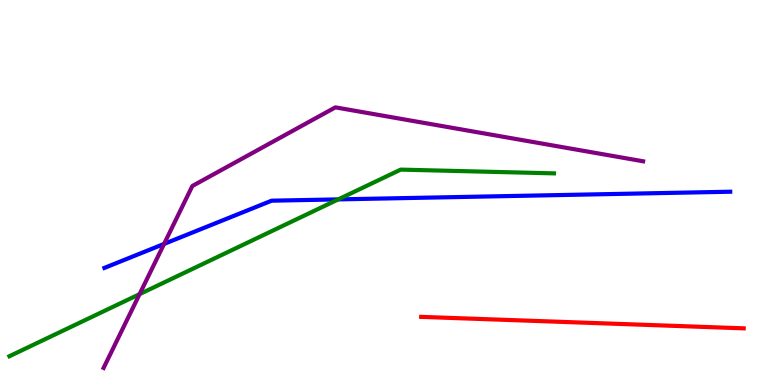[{'lines': ['blue', 'red'], 'intersections': []}, {'lines': ['green', 'red'], 'intersections': []}, {'lines': ['purple', 'red'], 'intersections': []}, {'lines': ['blue', 'green'], 'intersections': [{'x': 4.36, 'y': 4.82}]}, {'lines': ['blue', 'purple'], 'intersections': [{'x': 2.12, 'y': 3.66}]}, {'lines': ['green', 'purple'], 'intersections': [{'x': 1.8, 'y': 2.36}]}]